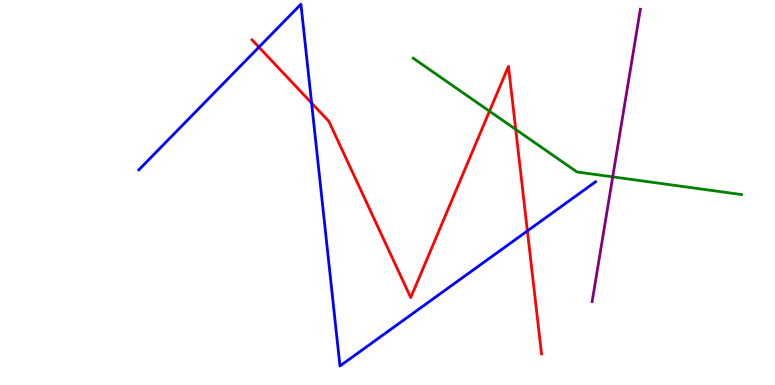[{'lines': ['blue', 'red'], 'intersections': [{'x': 3.34, 'y': 8.77}, {'x': 4.02, 'y': 7.32}, {'x': 6.8, 'y': 4.0}]}, {'lines': ['green', 'red'], 'intersections': [{'x': 6.32, 'y': 7.11}, {'x': 6.65, 'y': 6.64}]}, {'lines': ['purple', 'red'], 'intersections': []}, {'lines': ['blue', 'green'], 'intersections': []}, {'lines': ['blue', 'purple'], 'intersections': []}, {'lines': ['green', 'purple'], 'intersections': [{'x': 7.91, 'y': 5.41}]}]